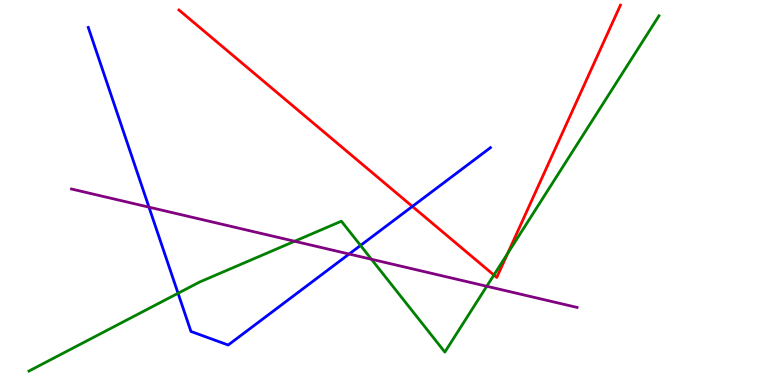[{'lines': ['blue', 'red'], 'intersections': [{'x': 5.32, 'y': 4.64}]}, {'lines': ['green', 'red'], 'intersections': [{'x': 6.37, 'y': 2.86}, {'x': 6.55, 'y': 3.42}]}, {'lines': ['purple', 'red'], 'intersections': []}, {'lines': ['blue', 'green'], 'intersections': [{'x': 2.3, 'y': 2.38}, {'x': 4.65, 'y': 3.63}]}, {'lines': ['blue', 'purple'], 'intersections': [{'x': 1.92, 'y': 4.62}, {'x': 4.5, 'y': 3.4}]}, {'lines': ['green', 'purple'], 'intersections': [{'x': 3.8, 'y': 3.73}, {'x': 4.79, 'y': 3.27}, {'x': 6.28, 'y': 2.56}]}]